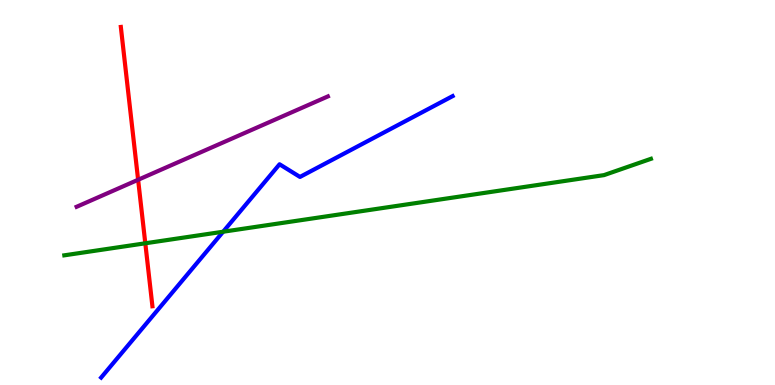[{'lines': ['blue', 'red'], 'intersections': []}, {'lines': ['green', 'red'], 'intersections': [{'x': 1.87, 'y': 3.68}]}, {'lines': ['purple', 'red'], 'intersections': [{'x': 1.78, 'y': 5.33}]}, {'lines': ['blue', 'green'], 'intersections': [{'x': 2.88, 'y': 3.98}]}, {'lines': ['blue', 'purple'], 'intersections': []}, {'lines': ['green', 'purple'], 'intersections': []}]